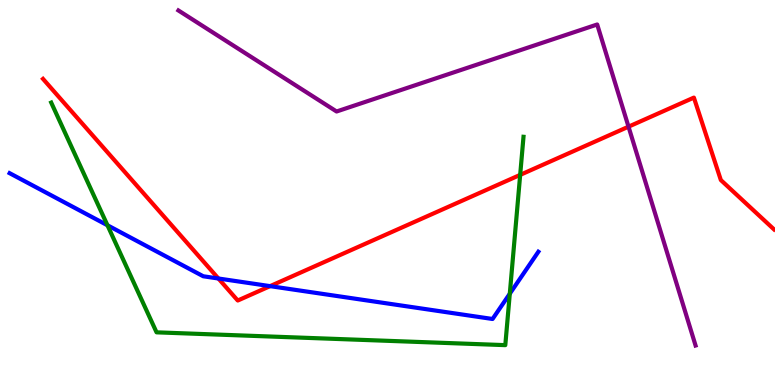[{'lines': ['blue', 'red'], 'intersections': [{'x': 2.82, 'y': 2.77}, {'x': 3.49, 'y': 2.57}]}, {'lines': ['green', 'red'], 'intersections': [{'x': 6.71, 'y': 5.46}]}, {'lines': ['purple', 'red'], 'intersections': [{'x': 8.11, 'y': 6.71}]}, {'lines': ['blue', 'green'], 'intersections': [{'x': 1.39, 'y': 4.15}, {'x': 6.58, 'y': 2.37}]}, {'lines': ['blue', 'purple'], 'intersections': []}, {'lines': ['green', 'purple'], 'intersections': []}]